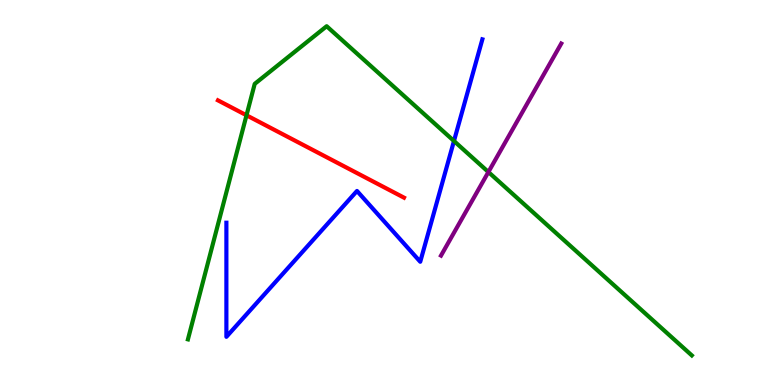[{'lines': ['blue', 'red'], 'intersections': []}, {'lines': ['green', 'red'], 'intersections': [{'x': 3.18, 'y': 7.01}]}, {'lines': ['purple', 'red'], 'intersections': []}, {'lines': ['blue', 'green'], 'intersections': [{'x': 5.86, 'y': 6.34}]}, {'lines': ['blue', 'purple'], 'intersections': []}, {'lines': ['green', 'purple'], 'intersections': [{'x': 6.3, 'y': 5.53}]}]